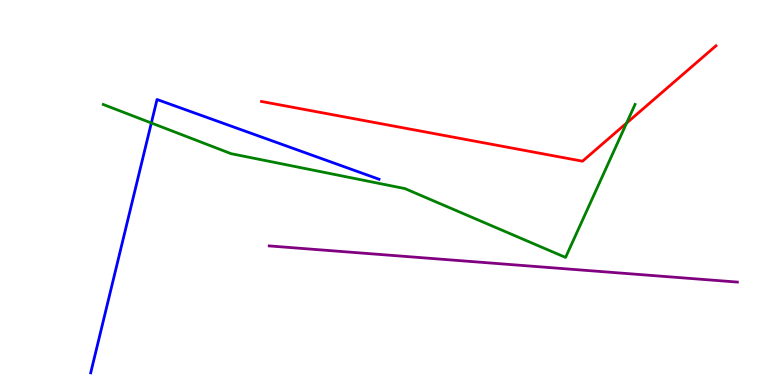[{'lines': ['blue', 'red'], 'intersections': []}, {'lines': ['green', 'red'], 'intersections': [{'x': 8.08, 'y': 6.8}]}, {'lines': ['purple', 'red'], 'intersections': []}, {'lines': ['blue', 'green'], 'intersections': [{'x': 1.95, 'y': 6.81}]}, {'lines': ['blue', 'purple'], 'intersections': []}, {'lines': ['green', 'purple'], 'intersections': []}]